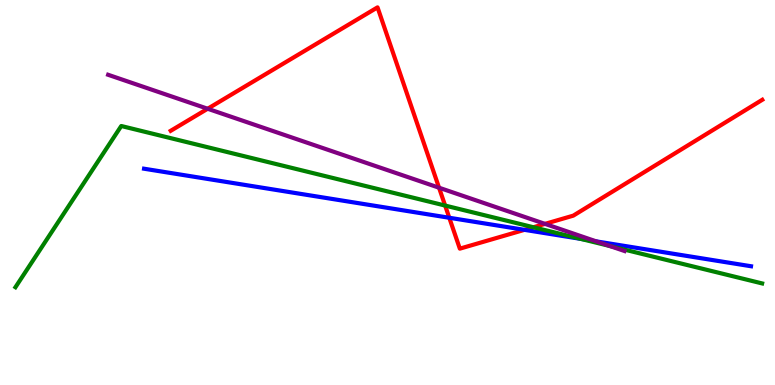[{'lines': ['blue', 'red'], 'intersections': [{'x': 5.8, 'y': 4.34}, {'x': 6.77, 'y': 4.03}]}, {'lines': ['green', 'red'], 'intersections': [{'x': 5.74, 'y': 4.66}, {'x': 6.88, 'y': 4.1}]}, {'lines': ['purple', 'red'], 'intersections': [{'x': 2.68, 'y': 7.18}, {'x': 5.67, 'y': 5.12}, {'x': 7.03, 'y': 4.19}]}, {'lines': ['blue', 'green'], 'intersections': [{'x': 7.49, 'y': 3.79}]}, {'lines': ['blue', 'purple'], 'intersections': [{'x': 7.69, 'y': 3.73}]}, {'lines': ['green', 'purple'], 'intersections': [{'x': 7.87, 'y': 3.61}]}]